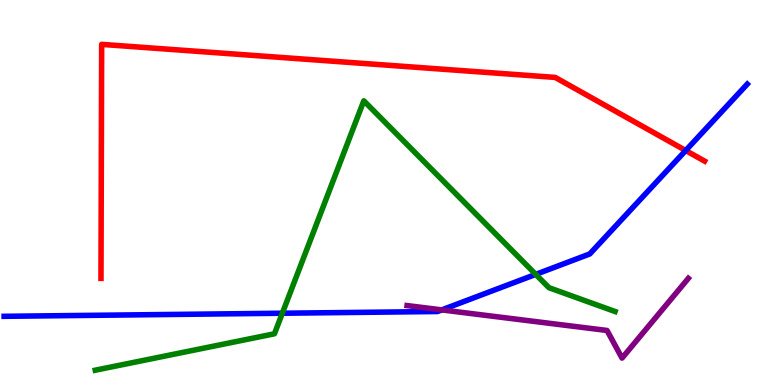[{'lines': ['blue', 'red'], 'intersections': [{'x': 8.85, 'y': 6.09}]}, {'lines': ['green', 'red'], 'intersections': []}, {'lines': ['purple', 'red'], 'intersections': []}, {'lines': ['blue', 'green'], 'intersections': [{'x': 3.64, 'y': 1.86}, {'x': 6.91, 'y': 2.87}]}, {'lines': ['blue', 'purple'], 'intersections': [{'x': 5.7, 'y': 1.95}]}, {'lines': ['green', 'purple'], 'intersections': []}]